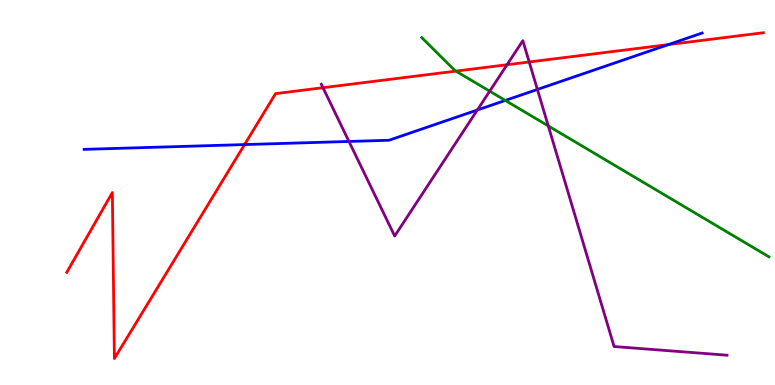[{'lines': ['blue', 'red'], 'intersections': [{'x': 3.16, 'y': 6.24}, {'x': 8.63, 'y': 8.84}]}, {'lines': ['green', 'red'], 'intersections': [{'x': 5.88, 'y': 8.15}]}, {'lines': ['purple', 'red'], 'intersections': [{'x': 4.17, 'y': 7.72}, {'x': 6.54, 'y': 8.32}, {'x': 6.83, 'y': 8.39}]}, {'lines': ['blue', 'green'], 'intersections': [{'x': 6.52, 'y': 7.39}]}, {'lines': ['blue', 'purple'], 'intersections': [{'x': 4.5, 'y': 6.33}, {'x': 6.16, 'y': 7.14}, {'x': 6.93, 'y': 7.68}]}, {'lines': ['green', 'purple'], 'intersections': [{'x': 6.32, 'y': 7.63}, {'x': 7.07, 'y': 6.73}]}]